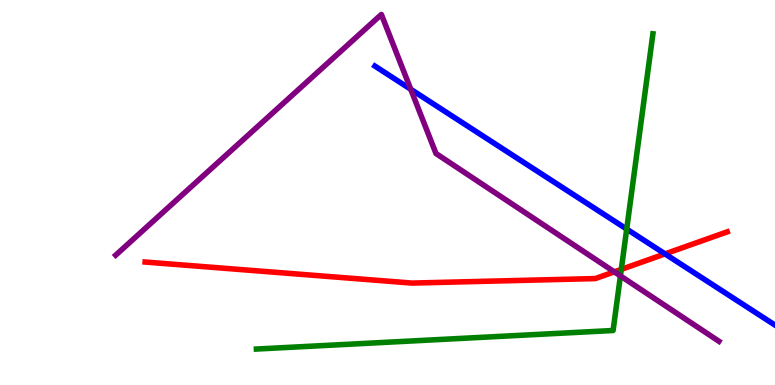[{'lines': ['blue', 'red'], 'intersections': [{'x': 8.58, 'y': 3.41}]}, {'lines': ['green', 'red'], 'intersections': [{'x': 8.02, 'y': 3.0}]}, {'lines': ['purple', 'red'], 'intersections': [{'x': 7.93, 'y': 2.94}]}, {'lines': ['blue', 'green'], 'intersections': [{'x': 8.09, 'y': 4.05}]}, {'lines': ['blue', 'purple'], 'intersections': [{'x': 5.3, 'y': 7.68}]}, {'lines': ['green', 'purple'], 'intersections': [{'x': 8.01, 'y': 2.83}]}]